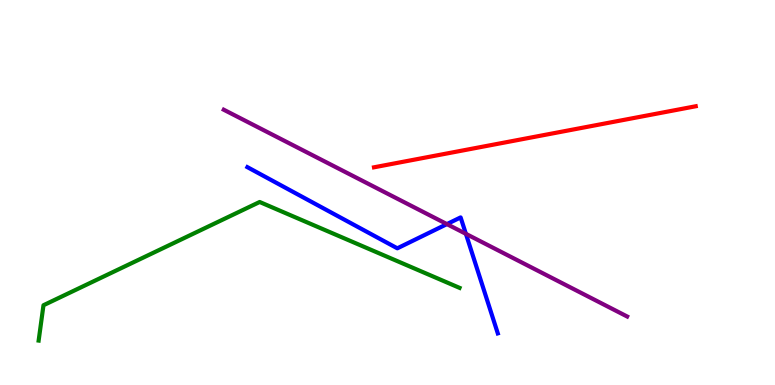[{'lines': ['blue', 'red'], 'intersections': []}, {'lines': ['green', 'red'], 'intersections': []}, {'lines': ['purple', 'red'], 'intersections': []}, {'lines': ['blue', 'green'], 'intersections': []}, {'lines': ['blue', 'purple'], 'intersections': [{'x': 5.77, 'y': 4.18}, {'x': 6.01, 'y': 3.93}]}, {'lines': ['green', 'purple'], 'intersections': []}]